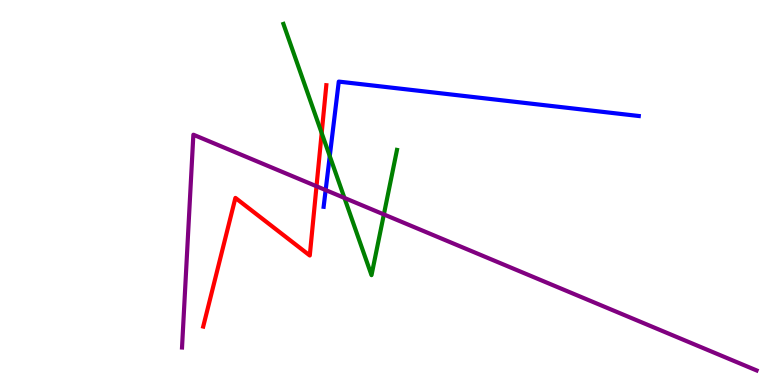[{'lines': ['blue', 'red'], 'intersections': []}, {'lines': ['green', 'red'], 'intersections': [{'x': 4.15, 'y': 6.54}]}, {'lines': ['purple', 'red'], 'intersections': [{'x': 4.08, 'y': 5.16}]}, {'lines': ['blue', 'green'], 'intersections': [{'x': 4.26, 'y': 5.95}]}, {'lines': ['blue', 'purple'], 'intersections': [{'x': 4.2, 'y': 5.06}]}, {'lines': ['green', 'purple'], 'intersections': [{'x': 4.44, 'y': 4.86}, {'x': 4.95, 'y': 4.43}]}]